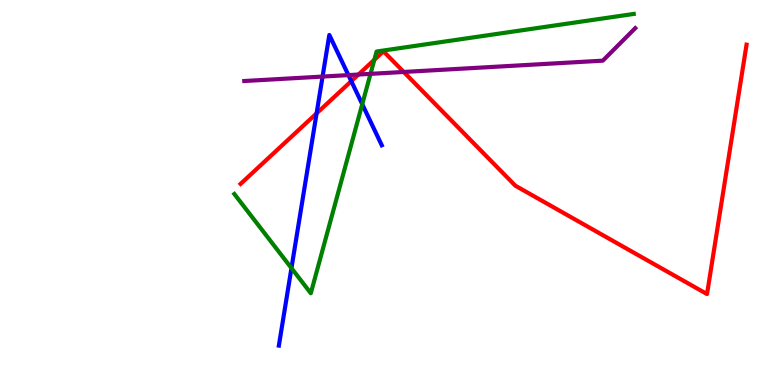[{'lines': ['blue', 'red'], 'intersections': [{'x': 4.09, 'y': 7.06}, {'x': 4.53, 'y': 7.89}]}, {'lines': ['green', 'red'], 'intersections': [{'x': 4.83, 'y': 8.45}]}, {'lines': ['purple', 'red'], 'intersections': [{'x': 4.63, 'y': 8.06}, {'x': 5.21, 'y': 8.13}]}, {'lines': ['blue', 'green'], 'intersections': [{'x': 3.76, 'y': 3.04}, {'x': 4.67, 'y': 7.29}]}, {'lines': ['blue', 'purple'], 'intersections': [{'x': 4.16, 'y': 8.01}, {'x': 4.5, 'y': 8.05}]}, {'lines': ['green', 'purple'], 'intersections': [{'x': 4.78, 'y': 8.08}]}]